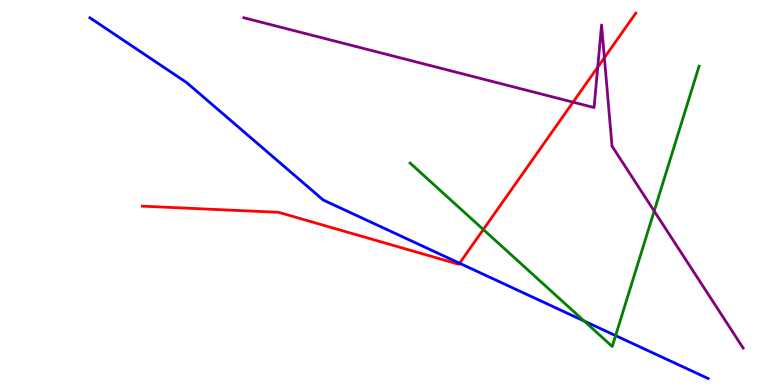[{'lines': ['blue', 'red'], 'intersections': [{'x': 5.93, 'y': 3.16}]}, {'lines': ['green', 'red'], 'intersections': [{'x': 6.24, 'y': 4.04}]}, {'lines': ['purple', 'red'], 'intersections': [{'x': 7.39, 'y': 7.35}, {'x': 7.71, 'y': 8.26}, {'x': 7.8, 'y': 8.5}]}, {'lines': ['blue', 'green'], 'intersections': [{'x': 7.54, 'y': 1.66}, {'x': 7.94, 'y': 1.28}]}, {'lines': ['blue', 'purple'], 'intersections': []}, {'lines': ['green', 'purple'], 'intersections': [{'x': 8.44, 'y': 4.52}]}]